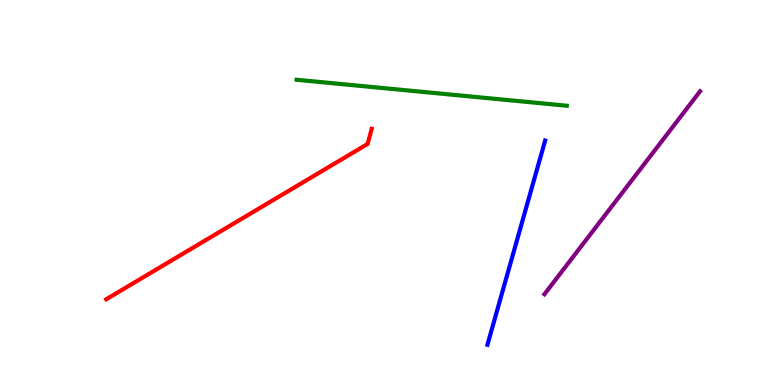[{'lines': ['blue', 'red'], 'intersections': []}, {'lines': ['green', 'red'], 'intersections': []}, {'lines': ['purple', 'red'], 'intersections': []}, {'lines': ['blue', 'green'], 'intersections': []}, {'lines': ['blue', 'purple'], 'intersections': []}, {'lines': ['green', 'purple'], 'intersections': []}]